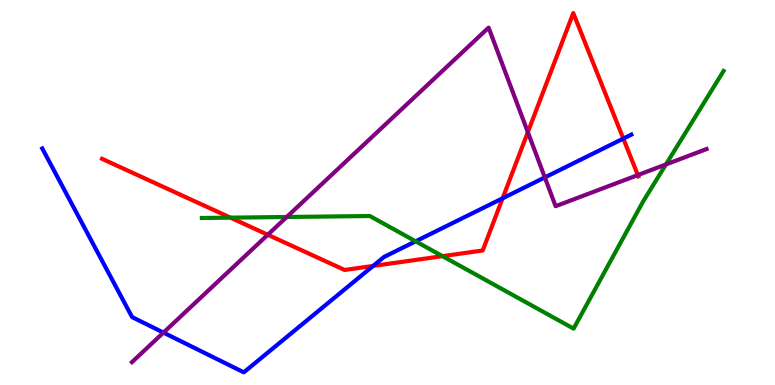[{'lines': ['blue', 'red'], 'intersections': [{'x': 4.81, 'y': 3.09}, {'x': 6.49, 'y': 4.85}, {'x': 8.04, 'y': 6.4}]}, {'lines': ['green', 'red'], 'intersections': [{'x': 2.97, 'y': 4.35}, {'x': 5.71, 'y': 3.35}]}, {'lines': ['purple', 'red'], 'intersections': [{'x': 3.46, 'y': 3.9}, {'x': 6.81, 'y': 6.57}, {'x': 8.23, 'y': 5.45}]}, {'lines': ['blue', 'green'], 'intersections': [{'x': 5.36, 'y': 3.73}]}, {'lines': ['blue', 'purple'], 'intersections': [{'x': 2.11, 'y': 1.36}, {'x': 7.03, 'y': 5.39}]}, {'lines': ['green', 'purple'], 'intersections': [{'x': 3.7, 'y': 4.36}, {'x': 8.59, 'y': 5.73}]}]